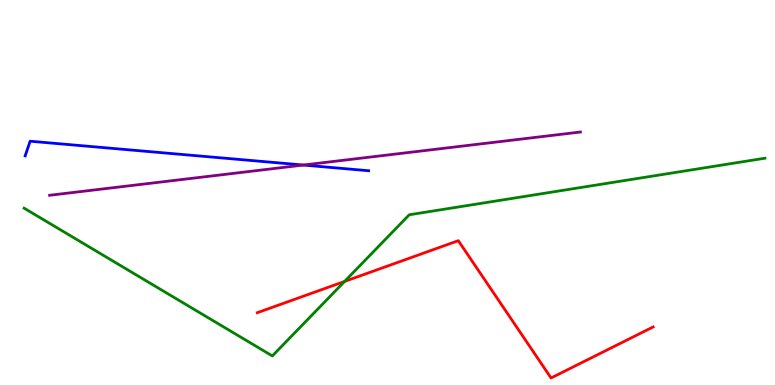[{'lines': ['blue', 'red'], 'intersections': []}, {'lines': ['green', 'red'], 'intersections': [{'x': 4.45, 'y': 2.69}]}, {'lines': ['purple', 'red'], 'intersections': []}, {'lines': ['blue', 'green'], 'intersections': []}, {'lines': ['blue', 'purple'], 'intersections': [{'x': 3.91, 'y': 5.71}]}, {'lines': ['green', 'purple'], 'intersections': []}]